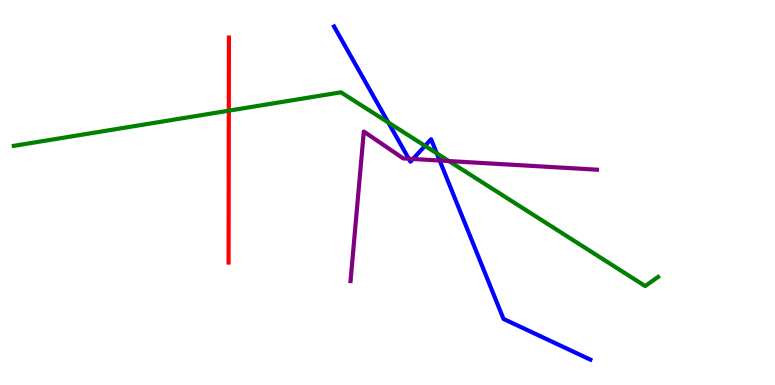[{'lines': ['blue', 'red'], 'intersections': []}, {'lines': ['green', 'red'], 'intersections': [{'x': 2.95, 'y': 7.13}]}, {'lines': ['purple', 'red'], 'intersections': []}, {'lines': ['blue', 'green'], 'intersections': [{'x': 5.01, 'y': 6.82}, {'x': 5.48, 'y': 6.21}, {'x': 5.64, 'y': 6.02}]}, {'lines': ['blue', 'purple'], 'intersections': [{'x': 5.27, 'y': 5.88}, {'x': 5.33, 'y': 5.87}, {'x': 5.67, 'y': 5.83}]}, {'lines': ['green', 'purple'], 'intersections': [{'x': 5.79, 'y': 5.82}]}]